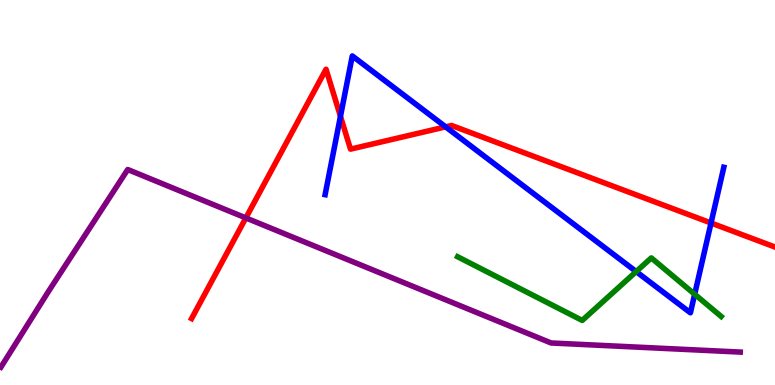[{'lines': ['blue', 'red'], 'intersections': [{'x': 4.39, 'y': 6.98}, {'x': 5.75, 'y': 6.7}, {'x': 9.17, 'y': 4.21}]}, {'lines': ['green', 'red'], 'intersections': []}, {'lines': ['purple', 'red'], 'intersections': [{'x': 3.17, 'y': 4.34}]}, {'lines': ['blue', 'green'], 'intersections': [{'x': 8.21, 'y': 2.95}, {'x': 8.96, 'y': 2.36}]}, {'lines': ['blue', 'purple'], 'intersections': []}, {'lines': ['green', 'purple'], 'intersections': []}]